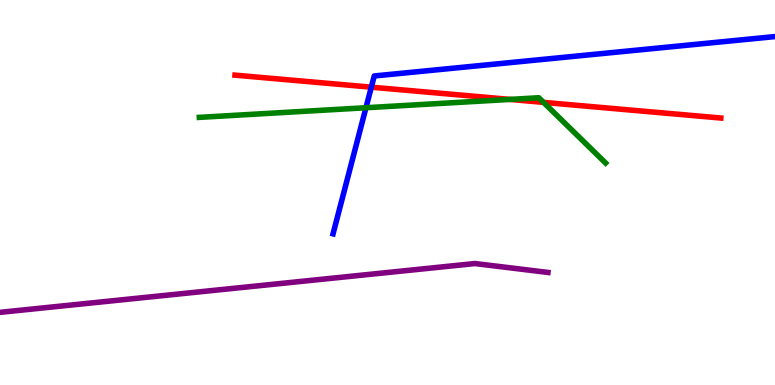[{'lines': ['blue', 'red'], 'intersections': [{'x': 4.79, 'y': 7.74}]}, {'lines': ['green', 'red'], 'intersections': [{'x': 6.58, 'y': 7.42}, {'x': 7.01, 'y': 7.34}]}, {'lines': ['purple', 'red'], 'intersections': []}, {'lines': ['blue', 'green'], 'intersections': [{'x': 4.72, 'y': 7.2}]}, {'lines': ['blue', 'purple'], 'intersections': []}, {'lines': ['green', 'purple'], 'intersections': []}]